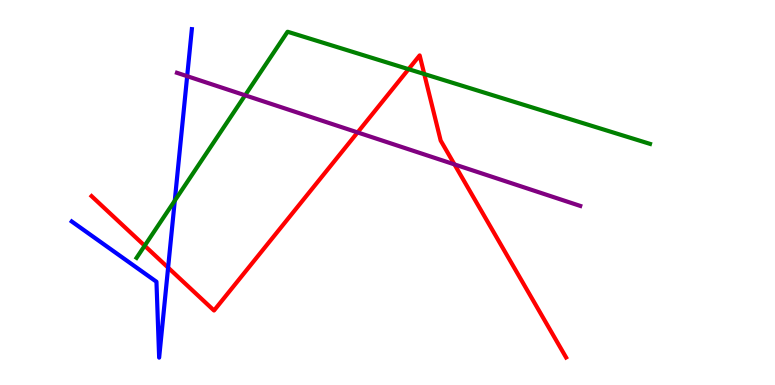[{'lines': ['blue', 'red'], 'intersections': [{'x': 2.17, 'y': 3.05}]}, {'lines': ['green', 'red'], 'intersections': [{'x': 1.87, 'y': 3.62}, {'x': 5.27, 'y': 8.2}, {'x': 5.47, 'y': 8.08}]}, {'lines': ['purple', 'red'], 'intersections': [{'x': 4.61, 'y': 6.56}, {'x': 5.86, 'y': 5.73}]}, {'lines': ['blue', 'green'], 'intersections': [{'x': 2.26, 'y': 4.79}]}, {'lines': ['blue', 'purple'], 'intersections': [{'x': 2.42, 'y': 8.02}]}, {'lines': ['green', 'purple'], 'intersections': [{'x': 3.16, 'y': 7.52}]}]